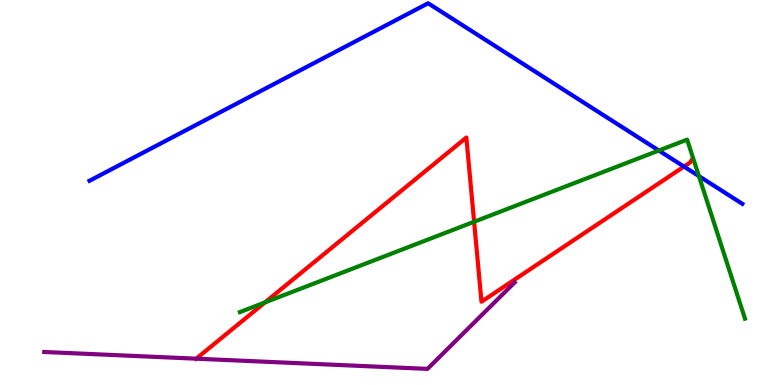[{'lines': ['blue', 'red'], 'intersections': [{'x': 8.83, 'y': 5.67}]}, {'lines': ['green', 'red'], 'intersections': [{'x': 3.42, 'y': 2.14}, {'x': 6.12, 'y': 4.24}]}, {'lines': ['purple', 'red'], 'intersections': [{'x': 2.53, 'y': 0.683}]}, {'lines': ['blue', 'green'], 'intersections': [{'x': 8.5, 'y': 6.09}, {'x': 9.02, 'y': 5.43}]}, {'lines': ['blue', 'purple'], 'intersections': []}, {'lines': ['green', 'purple'], 'intersections': []}]